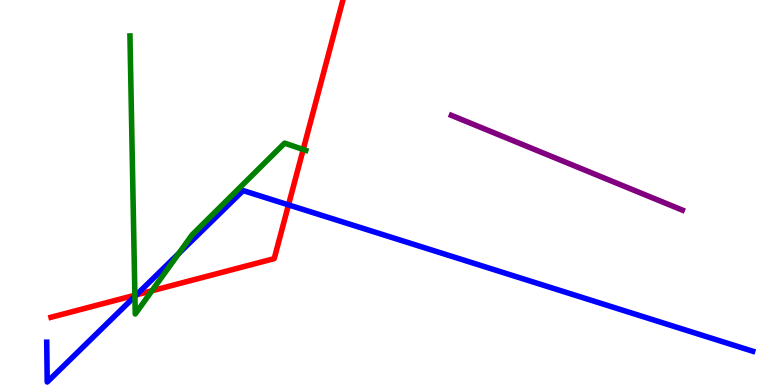[{'lines': ['blue', 'red'], 'intersections': [{'x': 1.76, 'y': 2.34}, {'x': 3.72, 'y': 4.68}]}, {'lines': ['green', 'red'], 'intersections': [{'x': 1.74, 'y': 2.33}, {'x': 1.96, 'y': 2.45}, {'x': 3.91, 'y': 6.12}]}, {'lines': ['purple', 'red'], 'intersections': []}, {'lines': ['blue', 'green'], 'intersections': [{'x': 1.74, 'y': 2.3}, {'x': 2.31, 'y': 3.42}]}, {'lines': ['blue', 'purple'], 'intersections': []}, {'lines': ['green', 'purple'], 'intersections': []}]